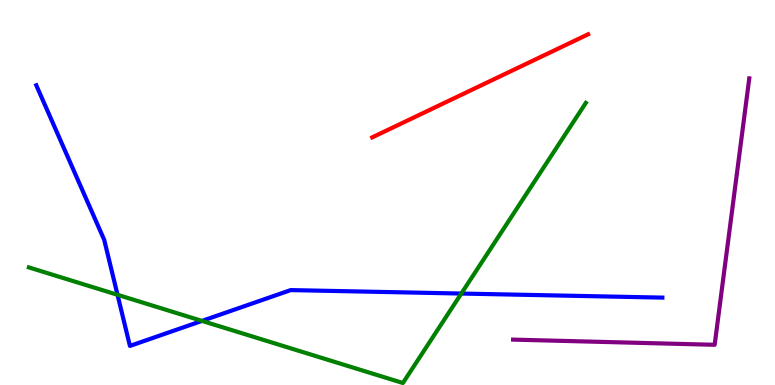[{'lines': ['blue', 'red'], 'intersections': []}, {'lines': ['green', 'red'], 'intersections': []}, {'lines': ['purple', 'red'], 'intersections': []}, {'lines': ['blue', 'green'], 'intersections': [{'x': 1.52, 'y': 2.34}, {'x': 2.61, 'y': 1.66}, {'x': 5.95, 'y': 2.38}]}, {'lines': ['blue', 'purple'], 'intersections': []}, {'lines': ['green', 'purple'], 'intersections': []}]